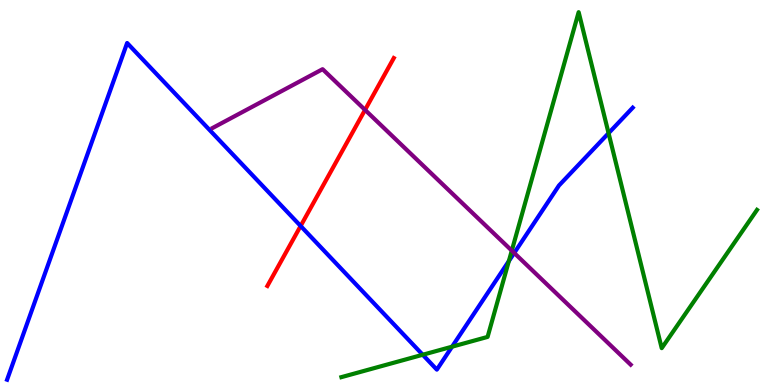[{'lines': ['blue', 'red'], 'intersections': [{'x': 3.88, 'y': 4.13}]}, {'lines': ['green', 'red'], 'intersections': []}, {'lines': ['purple', 'red'], 'intersections': [{'x': 4.71, 'y': 7.15}]}, {'lines': ['blue', 'green'], 'intersections': [{'x': 5.45, 'y': 0.785}, {'x': 5.83, 'y': 0.995}, {'x': 6.57, 'y': 3.22}, {'x': 7.85, 'y': 6.54}]}, {'lines': ['blue', 'purple'], 'intersections': [{'x': 6.64, 'y': 3.43}]}, {'lines': ['green', 'purple'], 'intersections': [{'x': 6.6, 'y': 3.49}]}]